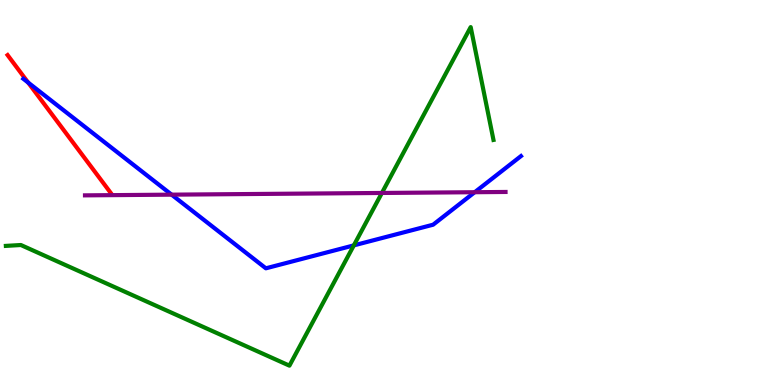[{'lines': ['blue', 'red'], 'intersections': [{'x': 0.363, 'y': 7.86}]}, {'lines': ['green', 'red'], 'intersections': []}, {'lines': ['purple', 'red'], 'intersections': []}, {'lines': ['blue', 'green'], 'intersections': [{'x': 4.57, 'y': 3.63}]}, {'lines': ['blue', 'purple'], 'intersections': [{'x': 2.21, 'y': 4.94}, {'x': 6.13, 'y': 5.01}]}, {'lines': ['green', 'purple'], 'intersections': [{'x': 4.93, 'y': 4.99}]}]